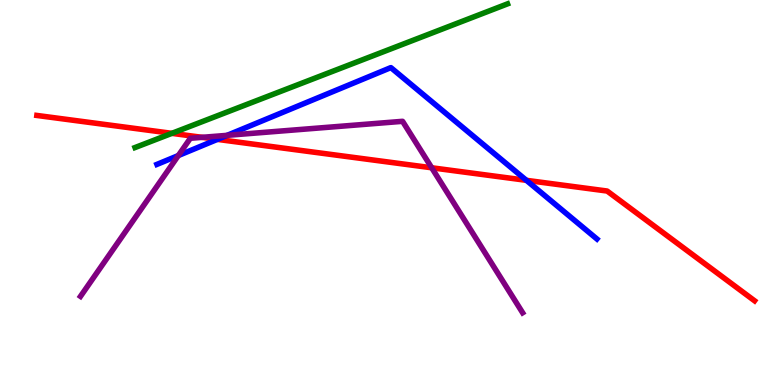[{'lines': ['blue', 'red'], 'intersections': [{'x': 2.81, 'y': 6.38}, {'x': 6.79, 'y': 5.32}]}, {'lines': ['green', 'red'], 'intersections': [{'x': 2.22, 'y': 6.54}]}, {'lines': ['purple', 'red'], 'intersections': [{'x': 2.61, 'y': 6.43}, {'x': 5.57, 'y': 5.64}]}, {'lines': ['blue', 'green'], 'intersections': []}, {'lines': ['blue', 'purple'], 'intersections': [{'x': 2.3, 'y': 5.96}, {'x': 2.93, 'y': 6.48}]}, {'lines': ['green', 'purple'], 'intersections': []}]